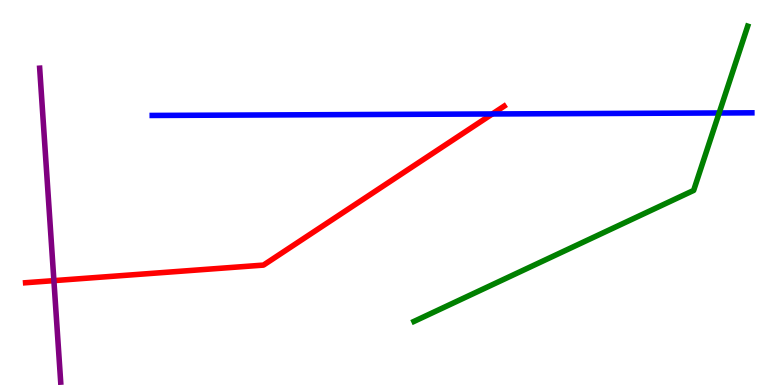[{'lines': ['blue', 'red'], 'intersections': [{'x': 6.35, 'y': 7.04}]}, {'lines': ['green', 'red'], 'intersections': []}, {'lines': ['purple', 'red'], 'intersections': [{'x': 0.695, 'y': 2.71}]}, {'lines': ['blue', 'green'], 'intersections': [{'x': 9.28, 'y': 7.07}]}, {'lines': ['blue', 'purple'], 'intersections': []}, {'lines': ['green', 'purple'], 'intersections': []}]